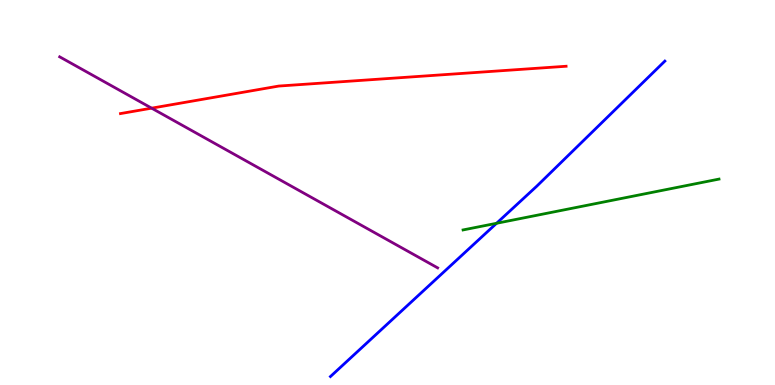[{'lines': ['blue', 'red'], 'intersections': []}, {'lines': ['green', 'red'], 'intersections': []}, {'lines': ['purple', 'red'], 'intersections': [{'x': 1.96, 'y': 7.19}]}, {'lines': ['blue', 'green'], 'intersections': [{'x': 6.41, 'y': 4.2}]}, {'lines': ['blue', 'purple'], 'intersections': []}, {'lines': ['green', 'purple'], 'intersections': []}]